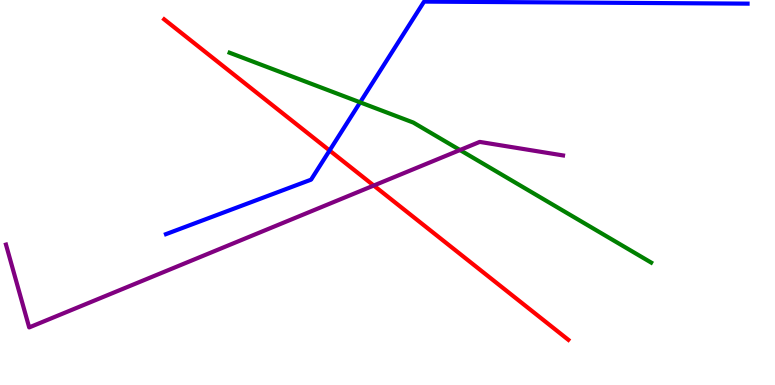[{'lines': ['blue', 'red'], 'intersections': [{'x': 4.25, 'y': 6.09}]}, {'lines': ['green', 'red'], 'intersections': []}, {'lines': ['purple', 'red'], 'intersections': [{'x': 4.82, 'y': 5.18}]}, {'lines': ['blue', 'green'], 'intersections': [{'x': 4.65, 'y': 7.34}]}, {'lines': ['blue', 'purple'], 'intersections': []}, {'lines': ['green', 'purple'], 'intersections': [{'x': 5.94, 'y': 6.1}]}]